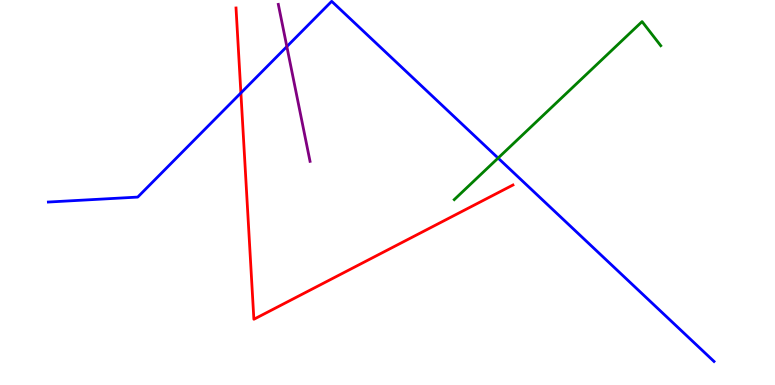[{'lines': ['blue', 'red'], 'intersections': [{'x': 3.11, 'y': 7.59}]}, {'lines': ['green', 'red'], 'intersections': []}, {'lines': ['purple', 'red'], 'intersections': []}, {'lines': ['blue', 'green'], 'intersections': [{'x': 6.43, 'y': 5.89}]}, {'lines': ['blue', 'purple'], 'intersections': [{'x': 3.7, 'y': 8.79}]}, {'lines': ['green', 'purple'], 'intersections': []}]